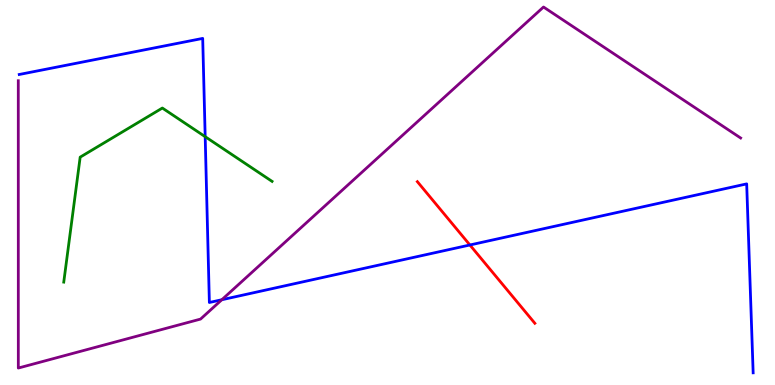[{'lines': ['blue', 'red'], 'intersections': [{'x': 6.06, 'y': 3.64}]}, {'lines': ['green', 'red'], 'intersections': []}, {'lines': ['purple', 'red'], 'intersections': []}, {'lines': ['blue', 'green'], 'intersections': [{'x': 2.65, 'y': 6.45}]}, {'lines': ['blue', 'purple'], 'intersections': [{'x': 2.86, 'y': 2.21}]}, {'lines': ['green', 'purple'], 'intersections': []}]